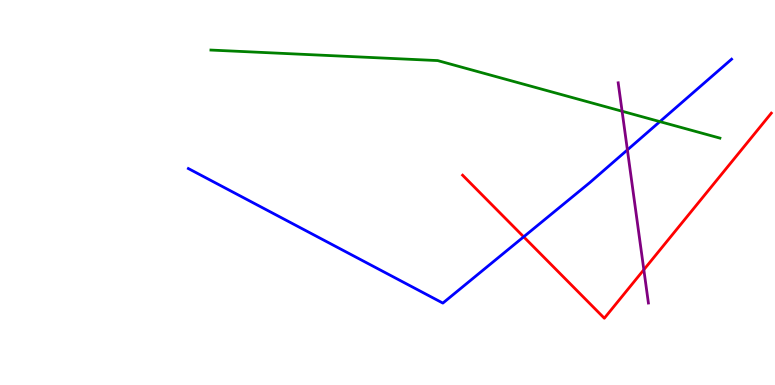[{'lines': ['blue', 'red'], 'intersections': [{'x': 6.76, 'y': 3.85}]}, {'lines': ['green', 'red'], 'intersections': []}, {'lines': ['purple', 'red'], 'intersections': [{'x': 8.31, 'y': 2.99}]}, {'lines': ['blue', 'green'], 'intersections': [{'x': 8.51, 'y': 6.84}]}, {'lines': ['blue', 'purple'], 'intersections': [{'x': 8.1, 'y': 6.11}]}, {'lines': ['green', 'purple'], 'intersections': [{'x': 8.03, 'y': 7.11}]}]